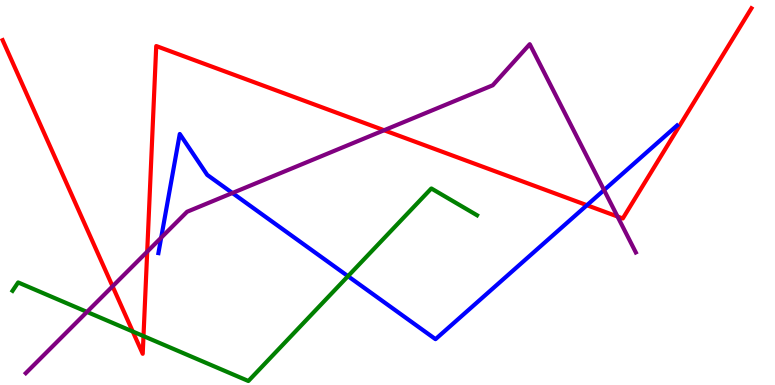[{'lines': ['blue', 'red'], 'intersections': [{'x': 7.57, 'y': 4.67}]}, {'lines': ['green', 'red'], 'intersections': [{'x': 1.71, 'y': 1.39}, {'x': 1.85, 'y': 1.27}]}, {'lines': ['purple', 'red'], 'intersections': [{'x': 1.45, 'y': 2.56}, {'x': 1.9, 'y': 3.46}, {'x': 4.96, 'y': 6.62}, {'x': 7.97, 'y': 4.38}]}, {'lines': ['blue', 'green'], 'intersections': [{'x': 4.49, 'y': 2.83}]}, {'lines': ['blue', 'purple'], 'intersections': [{'x': 2.08, 'y': 3.83}, {'x': 3.0, 'y': 4.99}, {'x': 7.79, 'y': 5.06}]}, {'lines': ['green', 'purple'], 'intersections': [{'x': 1.12, 'y': 1.9}]}]